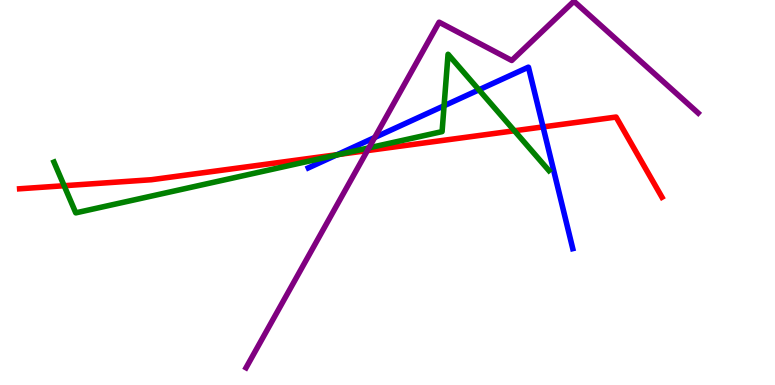[{'lines': ['blue', 'red'], 'intersections': [{'x': 4.35, 'y': 5.98}, {'x': 7.01, 'y': 6.7}]}, {'lines': ['green', 'red'], 'intersections': [{'x': 0.828, 'y': 5.18}, {'x': 4.38, 'y': 5.99}, {'x': 6.64, 'y': 6.6}]}, {'lines': ['purple', 'red'], 'intersections': [{'x': 4.74, 'y': 6.09}]}, {'lines': ['blue', 'green'], 'intersections': [{'x': 4.34, 'y': 5.97}, {'x': 5.73, 'y': 7.25}, {'x': 6.18, 'y': 7.67}]}, {'lines': ['blue', 'purple'], 'intersections': [{'x': 4.83, 'y': 6.43}]}, {'lines': ['green', 'purple'], 'intersections': [{'x': 4.76, 'y': 6.16}]}]